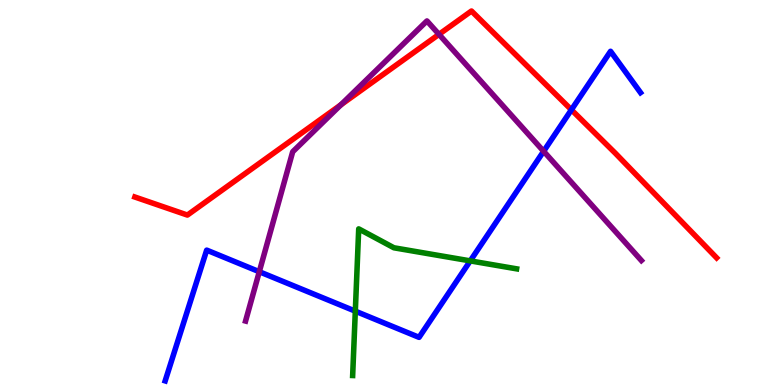[{'lines': ['blue', 'red'], 'intersections': [{'x': 7.37, 'y': 7.15}]}, {'lines': ['green', 'red'], 'intersections': []}, {'lines': ['purple', 'red'], 'intersections': [{'x': 4.4, 'y': 7.28}, {'x': 5.66, 'y': 9.11}]}, {'lines': ['blue', 'green'], 'intersections': [{'x': 4.58, 'y': 1.92}, {'x': 6.07, 'y': 3.22}]}, {'lines': ['blue', 'purple'], 'intersections': [{'x': 3.35, 'y': 2.94}, {'x': 7.01, 'y': 6.07}]}, {'lines': ['green', 'purple'], 'intersections': []}]